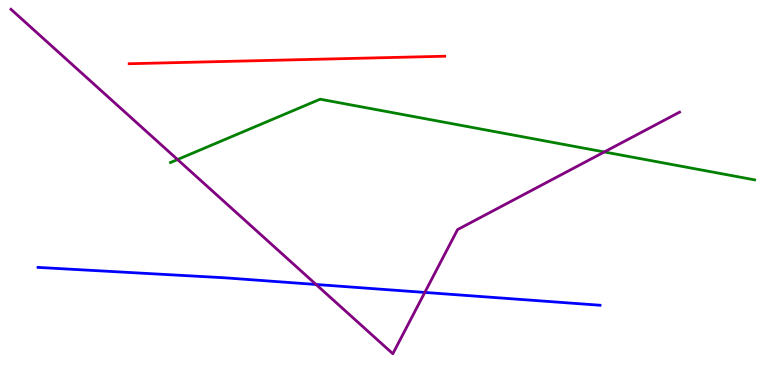[{'lines': ['blue', 'red'], 'intersections': []}, {'lines': ['green', 'red'], 'intersections': []}, {'lines': ['purple', 'red'], 'intersections': []}, {'lines': ['blue', 'green'], 'intersections': []}, {'lines': ['blue', 'purple'], 'intersections': [{'x': 4.08, 'y': 2.61}, {'x': 5.48, 'y': 2.4}]}, {'lines': ['green', 'purple'], 'intersections': [{'x': 2.29, 'y': 5.86}, {'x': 7.8, 'y': 6.05}]}]